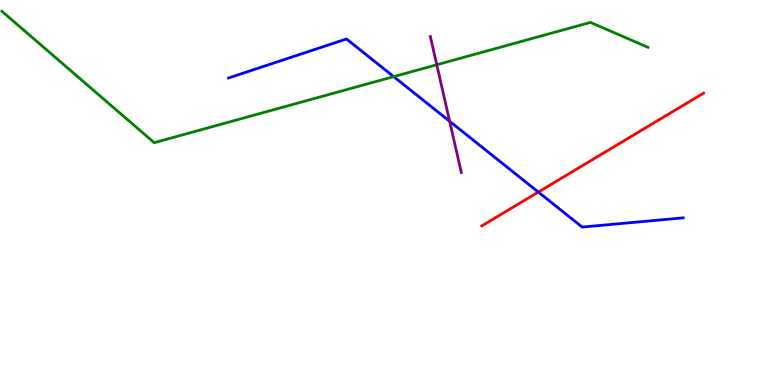[{'lines': ['blue', 'red'], 'intersections': [{'x': 6.95, 'y': 5.01}]}, {'lines': ['green', 'red'], 'intersections': []}, {'lines': ['purple', 'red'], 'intersections': []}, {'lines': ['blue', 'green'], 'intersections': [{'x': 5.08, 'y': 8.01}]}, {'lines': ['blue', 'purple'], 'intersections': [{'x': 5.8, 'y': 6.85}]}, {'lines': ['green', 'purple'], 'intersections': [{'x': 5.64, 'y': 8.32}]}]